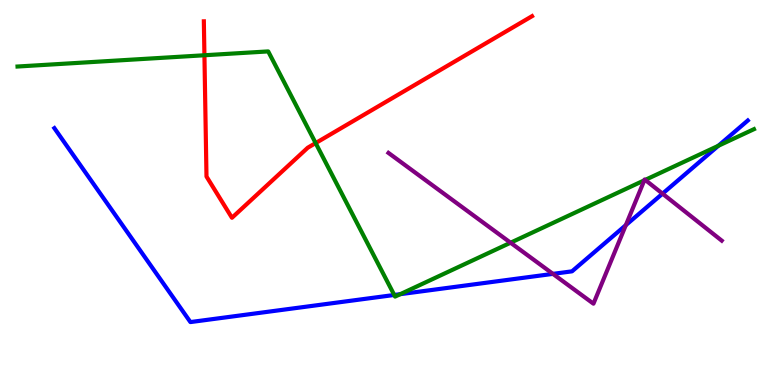[{'lines': ['blue', 'red'], 'intersections': []}, {'lines': ['green', 'red'], 'intersections': [{'x': 2.64, 'y': 8.56}, {'x': 4.07, 'y': 6.28}]}, {'lines': ['purple', 'red'], 'intersections': []}, {'lines': ['blue', 'green'], 'intersections': [{'x': 5.09, 'y': 2.34}, {'x': 5.16, 'y': 2.36}, {'x': 9.27, 'y': 6.21}]}, {'lines': ['blue', 'purple'], 'intersections': [{'x': 7.13, 'y': 2.89}, {'x': 8.08, 'y': 4.15}, {'x': 8.55, 'y': 4.97}]}, {'lines': ['green', 'purple'], 'intersections': [{'x': 6.59, 'y': 3.7}, {'x': 8.31, 'y': 5.32}, {'x': 8.33, 'y': 5.33}]}]